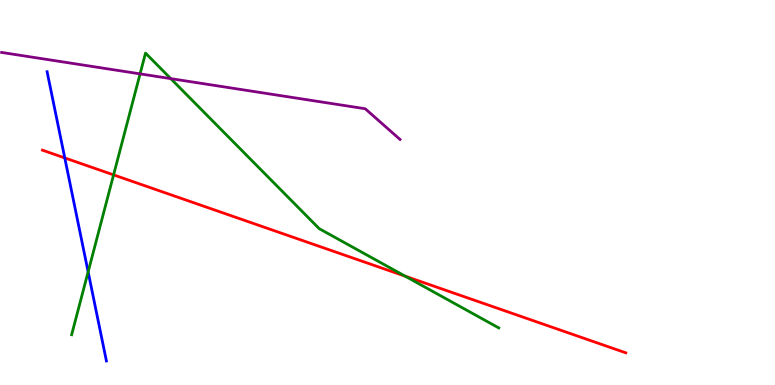[{'lines': ['blue', 'red'], 'intersections': [{'x': 0.836, 'y': 5.9}]}, {'lines': ['green', 'red'], 'intersections': [{'x': 1.47, 'y': 5.46}, {'x': 5.23, 'y': 2.83}]}, {'lines': ['purple', 'red'], 'intersections': []}, {'lines': ['blue', 'green'], 'intersections': [{'x': 1.14, 'y': 2.94}]}, {'lines': ['blue', 'purple'], 'intersections': []}, {'lines': ['green', 'purple'], 'intersections': [{'x': 1.81, 'y': 8.08}, {'x': 2.2, 'y': 7.96}]}]